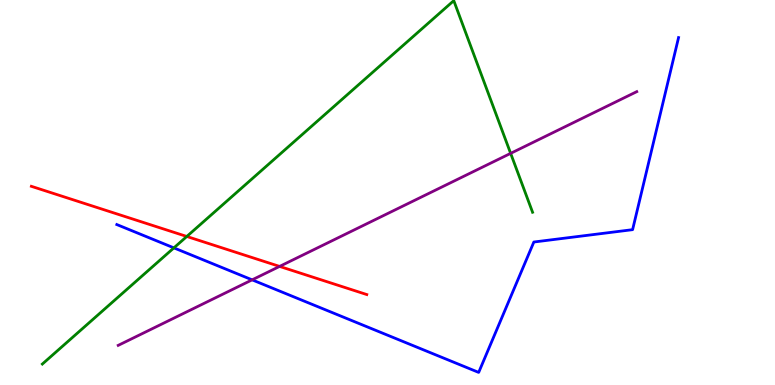[{'lines': ['blue', 'red'], 'intersections': []}, {'lines': ['green', 'red'], 'intersections': [{'x': 2.41, 'y': 3.86}]}, {'lines': ['purple', 'red'], 'intersections': [{'x': 3.61, 'y': 3.08}]}, {'lines': ['blue', 'green'], 'intersections': [{'x': 2.24, 'y': 3.56}]}, {'lines': ['blue', 'purple'], 'intersections': [{'x': 3.25, 'y': 2.73}]}, {'lines': ['green', 'purple'], 'intersections': [{'x': 6.59, 'y': 6.02}]}]